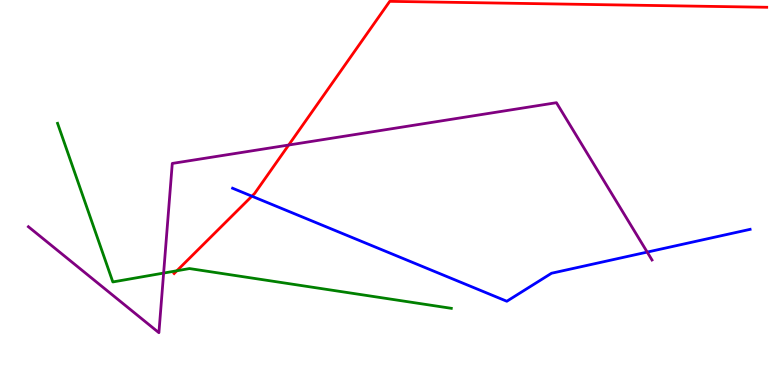[{'lines': ['blue', 'red'], 'intersections': [{'x': 3.25, 'y': 4.9}]}, {'lines': ['green', 'red'], 'intersections': [{'x': 2.28, 'y': 2.97}]}, {'lines': ['purple', 'red'], 'intersections': [{'x': 3.72, 'y': 6.23}]}, {'lines': ['blue', 'green'], 'intersections': []}, {'lines': ['blue', 'purple'], 'intersections': [{'x': 8.35, 'y': 3.45}]}, {'lines': ['green', 'purple'], 'intersections': [{'x': 2.11, 'y': 2.91}]}]